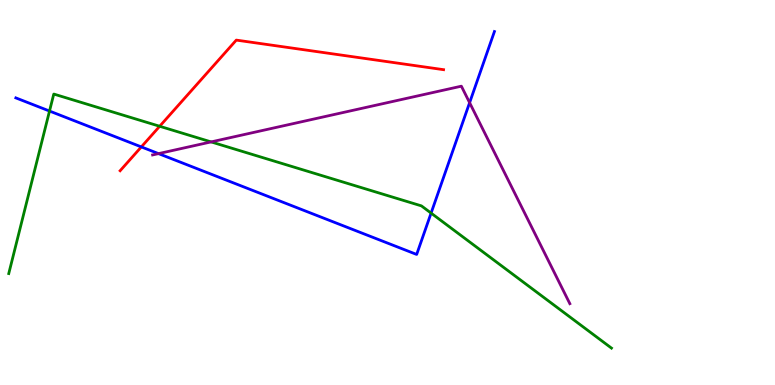[{'lines': ['blue', 'red'], 'intersections': [{'x': 1.82, 'y': 6.18}]}, {'lines': ['green', 'red'], 'intersections': [{'x': 2.06, 'y': 6.72}]}, {'lines': ['purple', 'red'], 'intersections': []}, {'lines': ['blue', 'green'], 'intersections': [{'x': 0.639, 'y': 7.12}, {'x': 5.56, 'y': 4.46}]}, {'lines': ['blue', 'purple'], 'intersections': [{'x': 2.05, 'y': 6.01}, {'x': 6.06, 'y': 7.33}]}, {'lines': ['green', 'purple'], 'intersections': [{'x': 2.72, 'y': 6.31}]}]